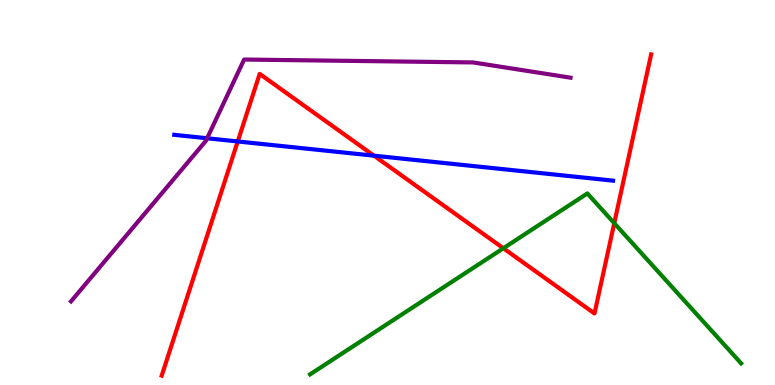[{'lines': ['blue', 'red'], 'intersections': [{'x': 3.07, 'y': 6.33}, {'x': 4.83, 'y': 5.96}]}, {'lines': ['green', 'red'], 'intersections': [{'x': 6.49, 'y': 3.55}, {'x': 7.93, 'y': 4.2}]}, {'lines': ['purple', 'red'], 'intersections': []}, {'lines': ['blue', 'green'], 'intersections': []}, {'lines': ['blue', 'purple'], 'intersections': [{'x': 2.67, 'y': 6.41}]}, {'lines': ['green', 'purple'], 'intersections': []}]